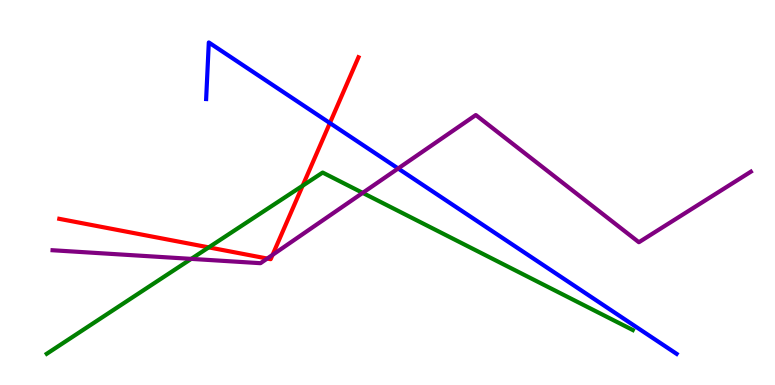[{'lines': ['blue', 'red'], 'intersections': [{'x': 4.26, 'y': 6.8}]}, {'lines': ['green', 'red'], 'intersections': [{'x': 2.69, 'y': 3.57}, {'x': 3.9, 'y': 5.18}]}, {'lines': ['purple', 'red'], 'intersections': [{'x': 3.45, 'y': 3.28}, {'x': 3.52, 'y': 3.38}]}, {'lines': ['blue', 'green'], 'intersections': []}, {'lines': ['blue', 'purple'], 'intersections': [{'x': 5.14, 'y': 5.62}]}, {'lines': ['green', 'purple'], 'intersections': [{'x': 2.47, 'y': 3.28}, {'x': 4.68, 'y': 4.99}]}]